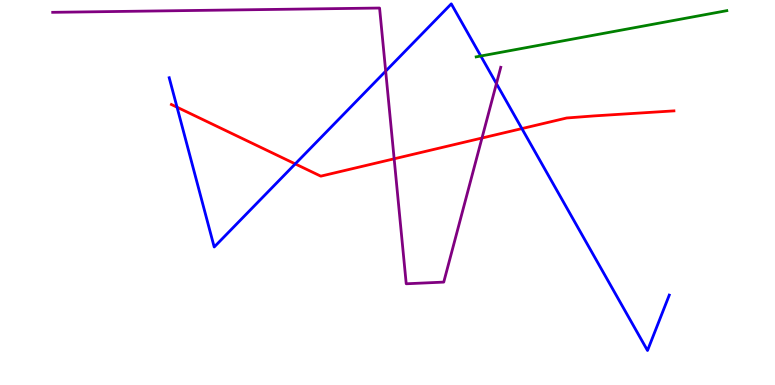[{'lines': ['blue', 'red'], 'intersections': [{'x': 2.28, 'y': 7.22}, {'x': 3.81, 'y': 5.74}, {'x': 6.73, 'y': 6.66}]}, {'lines': ['green', 'red'], 'intersections': []}, {'lines': ['purple', 'red'], 'intersections': [{'x': 5.09, 'y': 5.88}, {'x': 6.22, 'y': 6.41}]}, {'lines': ['blue', 'green'], 'intersections': [{'x': 6.2, 'y': 8.55}]}, {'lines': ['blue', 'purple'], 'intersections': [{'x': 4.98, 'y': 8.15}, {'x': 6.41, 'y': 7.83}]}, {'lines': ['green', 'purple'], 'intersections': []}]